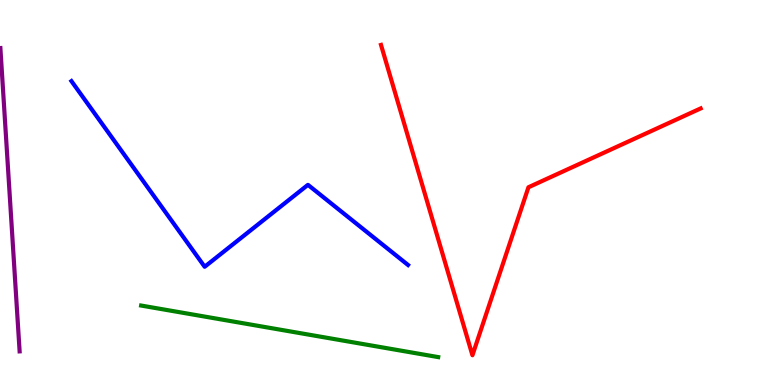[{'lines': ['blue', 'red'], 'intersections': []}, {'lines': ['green', 'red'], 'intersections': []}, {'lines': ['purple', 'red'], 'intersections': []}, {'lines': ['blue', 'green'], 'intersections': []}, {'lines': ['blue', 'purple'], 'intersections': []}, {'lines': ['green', 'purple'], 'intersections': []}]